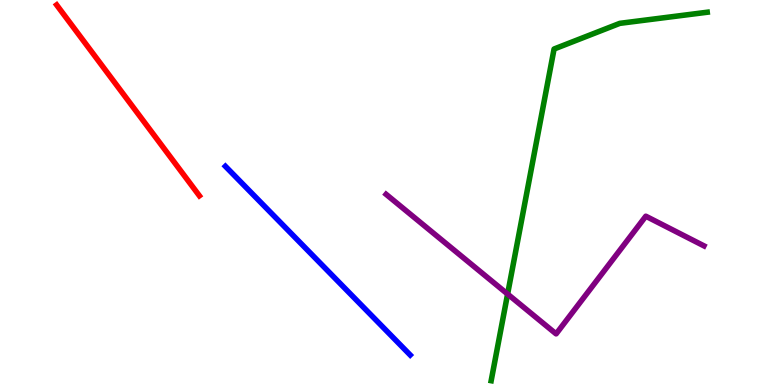[{'lines': ['blue', 'red'], 'intersections': []}, {'lines': ['green', 'red'], 'intersections': []}, {'lines': ['purple', 'red'], 'intersections': []}, {'lines': ['blue', 'green'], 'intersections': []}, {'lines': ['blue', 'purple'], 'intersections': []}, {'lines': ['green', 'purple'], 'intersections': [{'x': 6.55, 'y': 2.36}]}]